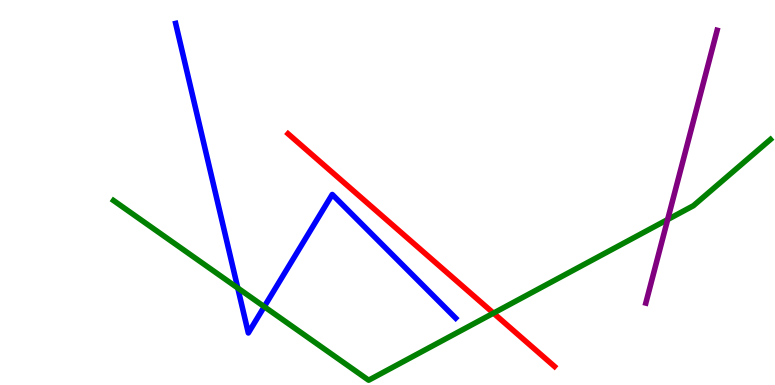[{'lines': ['blue', 'red'], 'intersections': []}, {'lines': ['green', 'red'], 'intersections': [{'x': 6.37, 'y': 1.87}]}, {'lines': ['purple', 'red'], 'intersections': []}, {'lines': ['blue', 'green'], 'intersections': [{'x': 3.07, 'y': 2.52}, {'x': 3.41, 'y': 2.03}]}, {'lines': ['blue', 'purple'], 'intersections': []}, {'lines': ['green', 'purple'], 'intersections': [{'x': 8.62, 'y': 4.3}]}]